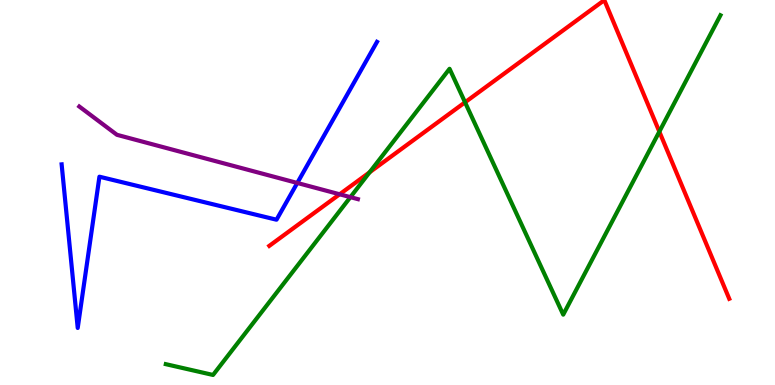[{'lines': ['blue', 'red'], 'intersections': []}, {'lines': ['green', 'red'], 'intersections': [{'x': 4.77, 'y': 5.52}, {'x': 6.0, 'y': 7.34}, {'x': 8.51, 'y': 6.58}]}, {'lines': ['purple', 'red'], 'intersections': [{'x': 4.38, 'y': 4.95}]}, {'lines': ['blue', 'green'], 'intersections': []}, {'lines': ['blue', 'purple'], 'intersections': [{'x': 3.84, 'y': 5.25}]}, {'lines': ['green', 'purple'], 'intersections': [{'x': 4.52, 'y': 4.88}]}]